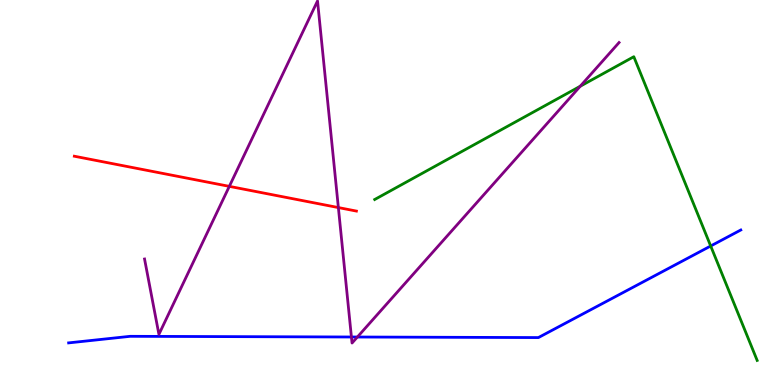[{'lines': ['blue', 'red'], 'intersections': []}, {'lines': ['green', 'red'], 'intersections': []}, {'lines': ['purple', 'red'], 'intersections': [{'x': 2.96, 'y': 5.16}, {'x': 4.37, 'y': 4.61}]}, {'lines': ['blue', 'green'], 'intersections': [{'x': 9.17, 'y': 3.61}]}, {'lines': ['blue', 'purple'], 'intersections': [{'x': 4.53, 'y': 1.25}, {'x': 4.61, 'y': 1.25}]}, {'lines': ['green', 'purple'], 'intersections': [{'x': 7.49, 'y': 7.76}]}]